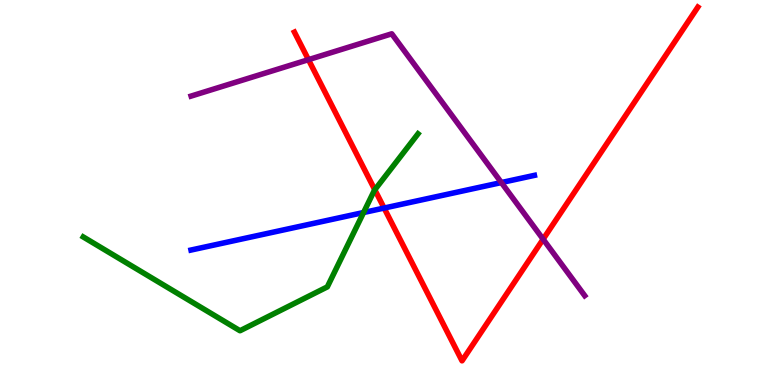[{'lines': ['blue', 'red'], 'intersections': [{'x': 4.96, 'y': 4.6}]}, {'lines': ['green', 'red'], 'intersections': [{'x': 4.84, 'y': 5.07}]}, {'lines': ['purple', 'red'], 'intersections': [{'x': 3.98, 'y': 8.45}, {'x': 7.01, 'y': 3.79}]}, {'lines': ['blue', 'green'], 'intersections': [{'x': 4.69, 'y': 4.48}]}, {'lines': ['blue', 'purple'], 'intersections': [{'x': 6.47, 'y': 5.26}]}, {'lines': ['green', 'purple'], 'intersections': []}]